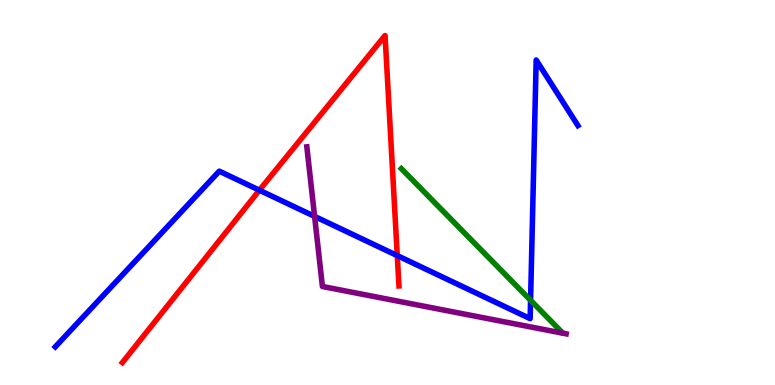[{'lines': ['blue', 'red'], 'intersections': [{'x': 3.35, 'y': 5.06}, {'x': 5.13, 'y': 3.36}]}, {'lines': ['green', 'red'], 'intersections': []}, {'lines': ['purple', 'red'], 'intersections': []}, {'lines': ['blue', 'green'], 'intersections': [{'x': 6.85, 'y': 2.2}]}, {'lines': ['blue', 'purple'], 'intersections': [{'x': 4.06, 'y': 4.38}]}, {'lines': ['green', 'purple'], 'intersections': []}]